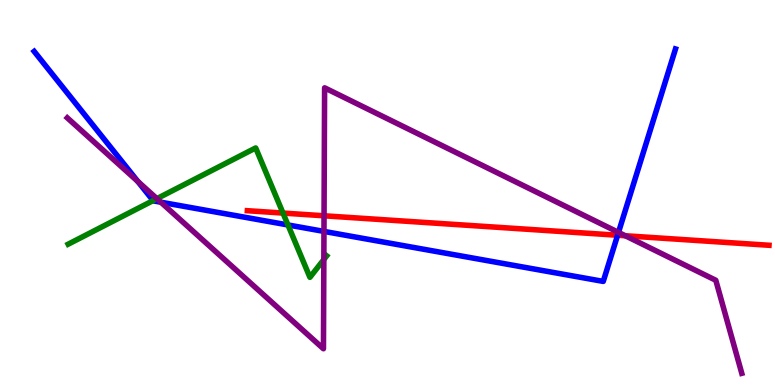[{'lines': ['blue', 'red'], 'intersections': [{'x': 7.97, 'y': 3.89}]}, {'lines': ['green', 'red'], 'intersections': [{'x': 3.65, 'y': 4.47}]}, {'lines': ['purple', 'red'], 'intersections': [{'x': 4.18, 'y': 4.4}, {'x': 8.07, 'y': 3.88}]}, {'lines': ['blue', 'green'], 'intersections': [{'x': 1.98, 'y': 4.79}, {'x': 3.72, 'y': 4.16}]}, {'lines': ['blue', 'purple'], 'intersections': [{'x': 1.78, 'y': 5.29}, {'x': 2.08, 'y': 4.75}, {'x': 4.18, 'y': 3.99}, {'x': 7.98, 'y': 3.96}]}, {'lines': ['green', 'purple'], 'intersections': [{'x': 2.02, 'y': 4.84}, {'x': 4.18, 'y': 3.26}]}]